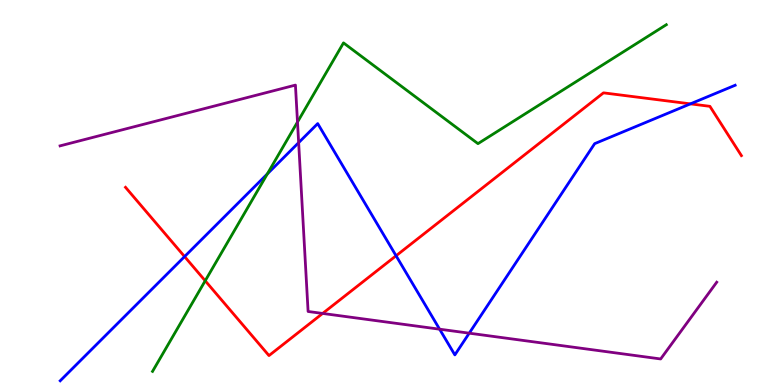[{'lines': ['blue', 'red'], 'intersections': [{'x': 2.38, 'y': 3.34}, {'x': 5.11, 'y': 3.36}, {'x': 8.91, 'y': 7.3}]}, {'lines': ['green', 'red'], 'intersections': [{'x': 2.65, 'y': 2.71}]}, {'lines': ['purple', 'red'], 'intersections': [{'x': 4.16, 'y': 1.86}]}, {'lines': ['blue', 'green'], 'intersections': [{'x': 3.45, 'y': 5.48}]}, {'lines': ['blue', 'purple'], 'intersections': [{'x': 3.85, 'y': 6.3}, {'x': 5.67, 'y': 1.45}, {'x': 6.05, 'y': 1.35}]}, {'lines': ['green', 'purple'], 'intersections': [{'x': 3.84, 'y': 6.83}]}]